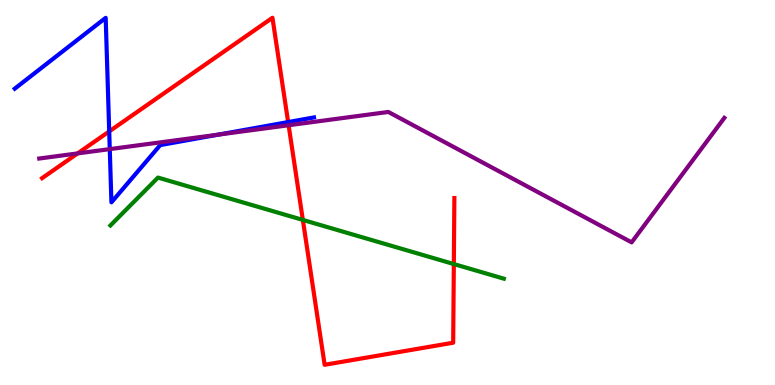[{'lines': ['blue', 'red'], 'intersections': [{'x': 1.41, 'y': 6.59}, {'x': 3.72, 'y': 6.83}]}, {'lines': ['green', 'red'], 'intersections': [{'x': 3.91, 'y': 4.29}, {'x': 5.86, 'y': 3.14}]}, {'lines': ['purple', 'red'], 'intersections': [{'x': 1.0, 'y': 6.02}, {'x': 3.72, 'y': 6.75}]}, {'lines': ['blue', 'green'], 'intersections': []}, {'lines': ['blue', 'purple'], 'intersections': [{'x': 1.42, 'y': 6.13}, {'x': 2.82, 'y': 6.5}]}, {'lines': ['green', 'purple'], 'intersections': []}]